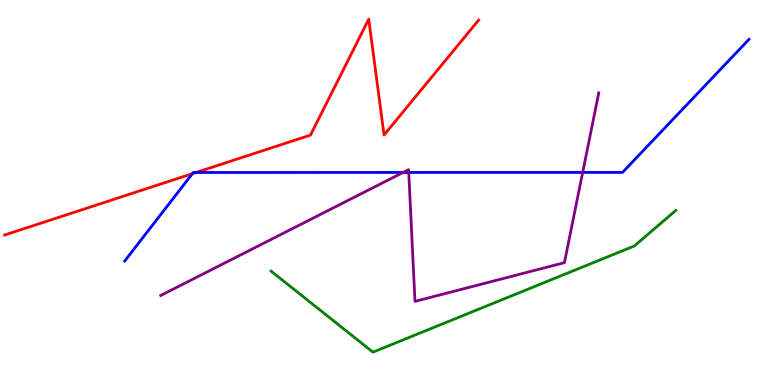[{'lines': ['blue', 'red'], 'intersections': [{'x': 2.48, 'y': 5.49}, {'x': 2.53, 'y': 5.52}]}, {'lines': ['green', 'red'], 'intersections': []}, {'lines': ['purple', 'red'], 'intersections': []}, {'lines': ['blue', 'green'], 'intersections': []}, {'lines': ['blue', 'purple'], 'intersections': [{'x': 5.2, 'y': 5.52}, {'x': 5.27, 'y': 5.52}, {'x': 7.52, 'y': 5.52}]}, {'lines': ['green', 'purple'], 'intersections': []}]